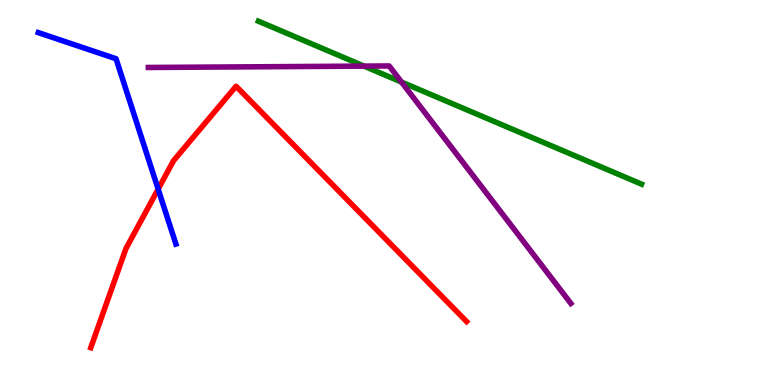[{'lines': ['blue', 'red'], 'intersections': [{'x': 2.04, 'y': 5.09}]}, {'lines': ['green', 'red'], 'intersections': []}, {'lines': ['purple', 'red'], 'intersections': []}, {'lines': ['blue', 'green'], 'intersections': []}, {'lines': ['blue', 'purple'], 'intersections': []}, {'lines': ['green', 'purple'], 'intersections': [{'x': 4.7, 'y': 8.28}, {'x': 5.18, 'y': 7.87}]}]